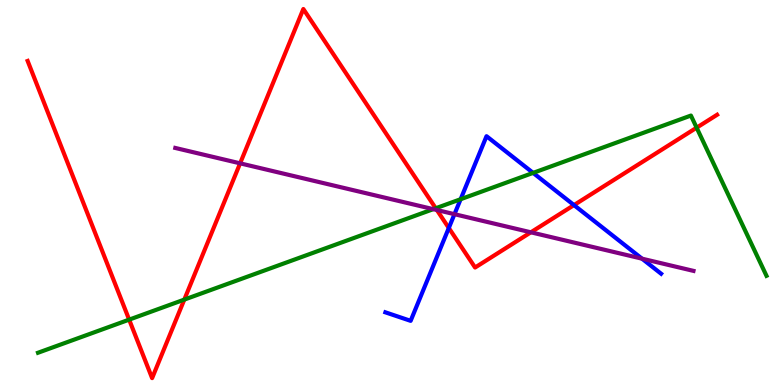[{'lines': ['blue', 'red'], 'intersections': [{'x': 5.79, 'y': 4.08}, {'x': 7.41, 'y': 4.67}]}, {'lines': ['green', 'red'], 'intersections': [{'x': 1.67, 'y': 1.7}, {'x': 2.38, 'y': 2.22}, {'x': 5.62, 'y': 4.59}, {'x': 8.99, 'y': 6.68}]}, {'lines': ['purple', 'red'], 'intersections': [{'x': 3.1, 'y': 5.76}, {'x': 5.64, 'y': 4.55}, {'x': 6.85, 'y': 3.97}]}, {'lines': ['blue', 'green'], 'intersections': [{'x': 5.94, 'y': 4.83}, {'x': 6.88, 'y': 5.51}]}, {'lines': ['blue', 'purple'], 'intersections': [{'x': 5.86, 'y': 4.44}, {'x': 8.28, 'y': 3.28}]}, {'lines': ['green', 'purple'], 'intersections': [{'x': 5.59, 'y': 4.57}]}]